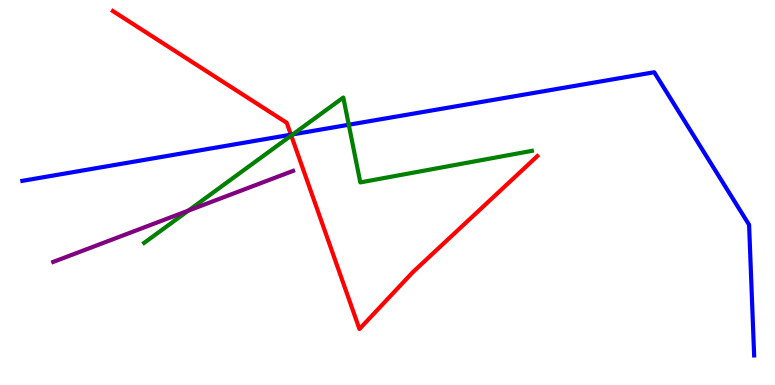[{'lines': ['blue', 'red'], 'intersections': [{'x': 3.75, 'y': 6.5}]}, {'lines': ['green', 'red'], 'intersections': [{'x': 3.76, 'y': 6.48}]}, {'lines': ['purple', 'red'], 'intersections': []}, {'lines': ['blue', 'green'], 'intersections': [{'x': 3.78, 'y': 6.51}, {'x': 4.5, 'y': 6.76}]}, {'lines': ['blue', 'purple'], 'intersections': []}, {'lines': ['green', 'purple'], 'intersections': [{'x': 2.43, 'y': 4.53}]}]